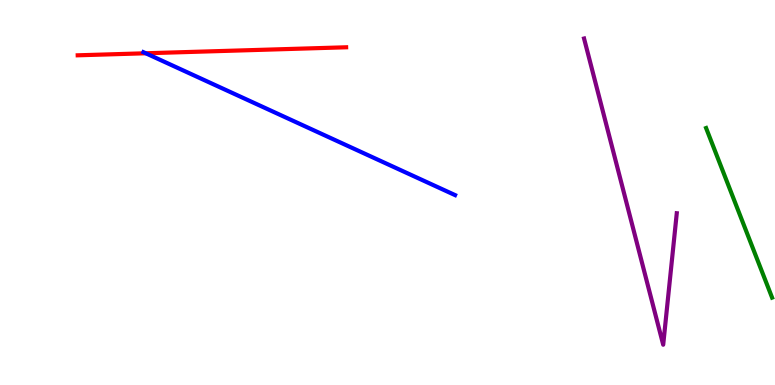[{'lines': ['blue', 'red'], 'intersections': [{'x': 1.88, 'y': 8.62}]}, {'lines': ['green', 'red'], 'intersections': []}, {'lines': ['purple', 'red'], 'intersections': []}, {'lines': ['blue', 'green'], 'intersections': []}, {'lines': ['blue', 'purple'], 'intersections': []}, {'lines': ['green', 'purple'], 'intersections': []}]